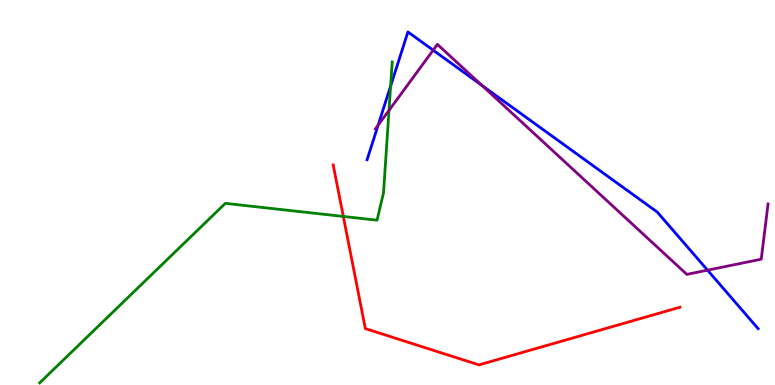[{'lines': ['blue', 'red'], 'intersections': []}, {'lines': ['green', 'red'], 'intersections': [{'x': 4.43, 'y': 4.38}]}, {'lines': ['purple', 'red'], 'intersections': []}, {'lines': ['blue', 'green'], 'intersections': [{'x': 5.04, 'y': 7.76}]}, {'lines': ['blue', 'purple'], 'intersections': [{'x': 4.88, 'y': 6.75}, {'x': 5.59, 'y': 8.7}, {'x': 6.22, 'y': 7.78}, {'x': 9.13, 'y': 2.98}]}, {'lines': ['green', 'purple'], 'intersections': [{'x': 5.02, 'y': 7.13}]}]